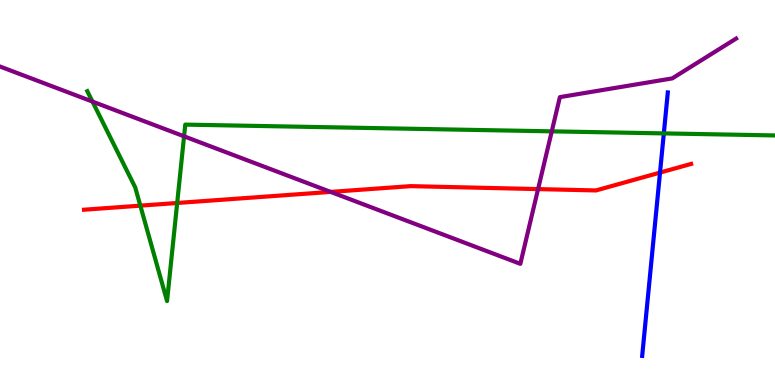[{'lines': ['blue', 'red'], 'intersections': [{'x': 8.52, 'y': 5.52}]}, {'lines': ['green', 'red'], 'intersections': [{'x': 1.81, 'y': 4.66}, {'x': 2.29, 'y': 4.73}]}, {'lines': ['purple', 'red'], 'intersections': [{'x': 4.27, 'y': 5.02}, {'x': 6.94, 'y': 5.09}]}, {'lines': ['blue', 'green'], 'intersections': [{'x': 8.57, 'y': 6.54}]}, {'lines': ['blue', 'purple'], 'intersections': []}, {'lines': ['green', 'purple'], 'intersections': [{'x': 1.19, 'y': 7.36}, {'x': 2.38, 'y': 6.46}, {'x': 7.12, 'y': 6.59}]}]